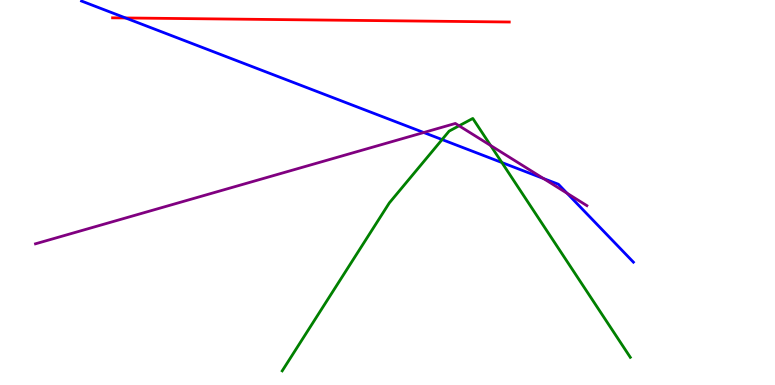[{'lines': ['blue', 'red'], 'intersections': [{'x': 1.62, 'y': 9.53}]}, {'lines': ['green', 'red'], 'intersections': []}, {'lines': ['purple', 'red'], 'intersections': []}, {'lines': ['blue', 'green'], 'intersections': [{'x': 5.7, 'y': 6.37}, {'x': 6.48, 'y': 5.78}]}, {'lines': ['blue', 'purple'], 'intersections': [{'x': 5.47, 'y': 6.56}, {'x': 7.01, 'y': 5.36}, {'x': 7.32, 'y': 4.98}]}, {'lines': ['green', 'purple'], 'intersections': [{'x': 5.92, 'y': 6.73}, {'x': 6.33, 'y': 6.22}]}]